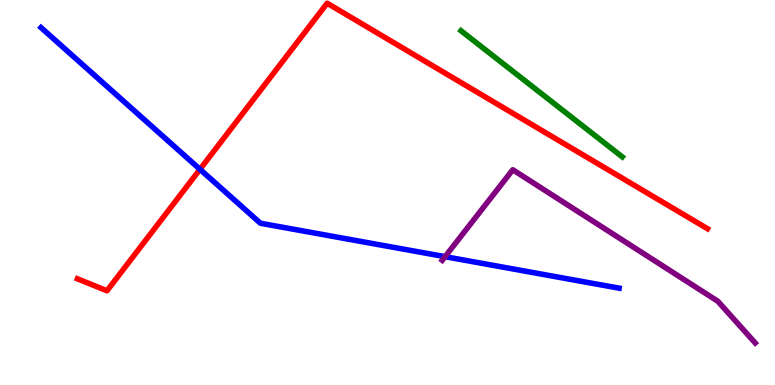[{'lines': ['blue', 'red'], 'intersections': [{'x': 2.58, 'y': 5.6}]}, {'lines': ['green', 'red'], 'intersections': []}, {'lines': ['purple', 'red'], 'intersections': []}, {'lines': ['blue', 'green'], 'intersections': []}, {'lines': ['blue', 'purple'], 'intersections': [{'x': 5.74, 'y': 3.33}]}, {'lines': ['green', 'purple'], 'intersections': []}]